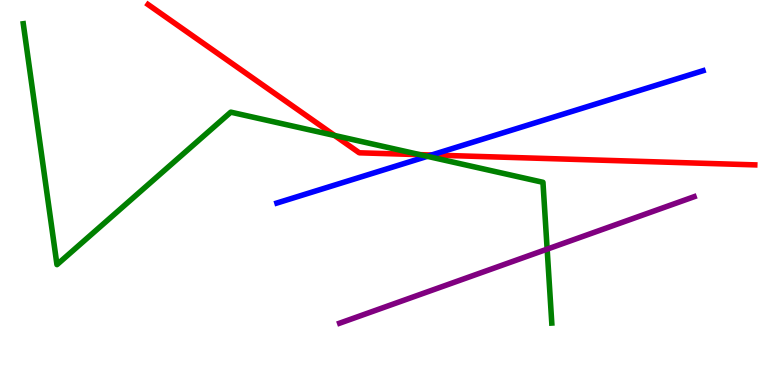[{'lines': ['blue', 'red'], 'intersections': [{'x': 5.57, 'y': 5.97}]}, {'lines': ['green', 'red'], 'intersections': [{'x': 4.32, 'y': 6.48}, {'x': 5.42, 'y': 5.98}]}, {'lines': ['purple', 'red'], 'intersections': []}, {'lines': ['blue', 'green'], 'intersections': [{'x': 5.51, 'y': 5.94}]}, {'lines': ['blue', 'purple'], 'intersections': []}, {'lines': ['green', 'purple'], 'intersections': [{'x': 7.06, 'y': 3.53}]}]